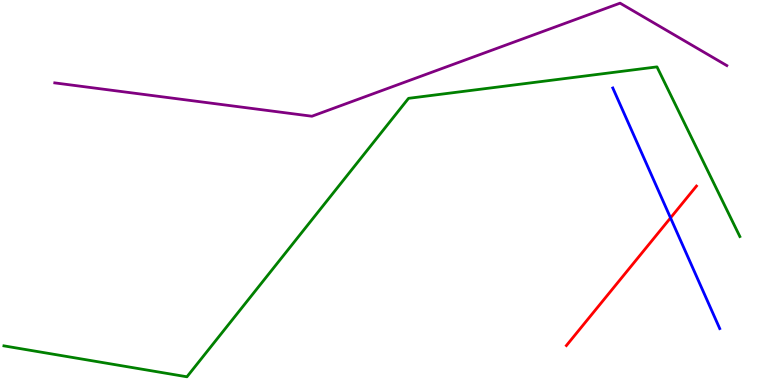[{'lines': ['blue', 'red'], 'intersections': [{'x': 8.65, 'y': 4.34}]}, {'lines': ['green', 'red'], 'intersections': []}, {'lines': ['purple', 'red'], 'intersections': []}, {'lines': ['blue', 'green'], 'intersections': []}, {'lines': ['blue', 'purple'], 'intersections': []}, {'lines': ['green', 'purple'], 'intersections': []}]